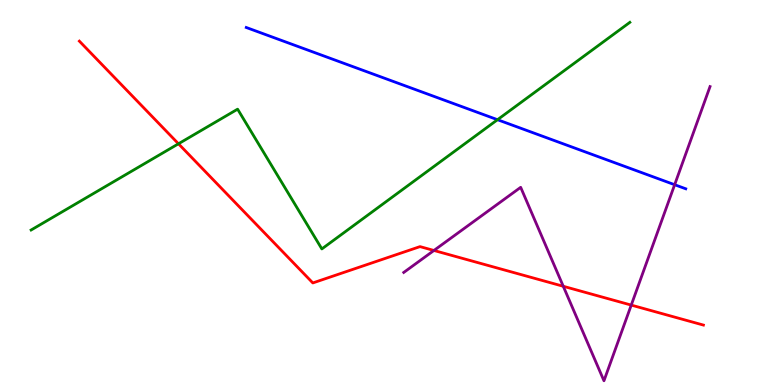[{'lines': ['blue', 'red'], 'intersections': []}, {'lines': ['green', 'red'], 'intersections': [{'x': 2.3, 'y': 6.27}]}, {'lines': ['purple', 'red'], 'intersections': [{'x': 5.6, 'y': 3.49}, {'x': 7.27, 'y': 2.56}, {'x': 8.15, 'y': 2.08}]}, {'lines': ['blue', 'green'], 'intersections': [{'x': 6.42, 'y': 6.89}]}, {'lines': ['blue', 'purple'], 'intersections': [{'x': 8.71, 'y': 5.2}]}, {'lines': ['green', 'purple'], 'intersections': []}]